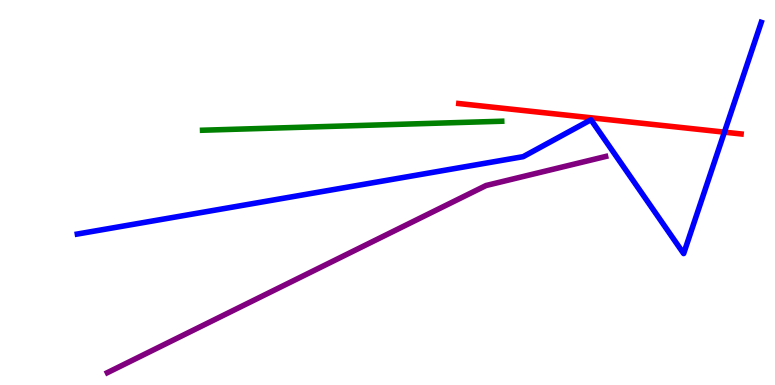[{'lines': ['blue', 'red'], 'intersections': [{'x': 9.35, 'y': 6.57}]}, {'lines': ['green', 'red'], 'intersections': []}, {'lines': ['purple', 'red'], 'intersections': []}, {'lines': ['blue', 'green'], 'intersections': []}, {'lines': ['blue', 'purple'], 'intersections': []}, {'lines': ['green', 'purple'], 'intersections': []}]